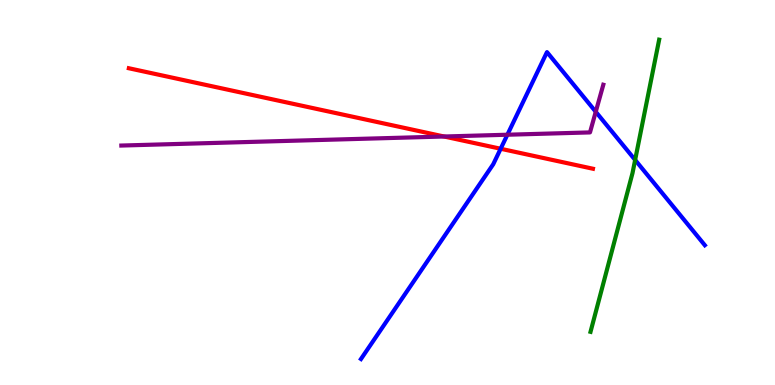[{'lines': ['blue', 'red'], 'intersections': [{'x': 6.46, 'y': 6.14}]}, {'lines': ['green', 'red'], 'intersections': []}, {'lines': ['purple', 'red'], 'intersections': [{'x': 5.73, 'y': 6.45}]}, {'lines': ['blue', 'green'], 'intersections': [{'x': 8.2, 'y': 5.85}]}, {'lines': ['blue', 'purple'], 'intersections': [{'x': 6.55, 'y': 6.5}, {'x': 7.69, 'y': 7.1}]}, {'lines': ['green', 'purple'], 'intersections': []}]